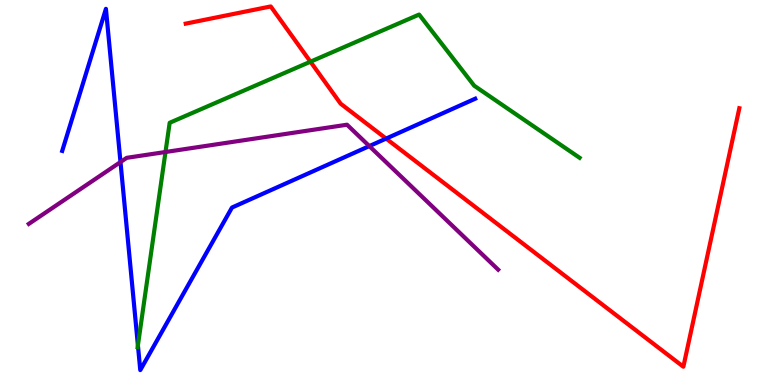[{'lines': ['blue', 'red'], 'intersections': [{'x': 4.98, 'y': 6.4}]}, {'lines': ['green', 'red'], 'intersections': [{'x': 4.01, 'y': 8.4}]}, {'lines': ['purple', 'red'], 'intersections': []}, {'lines': ['blue', 'green'], 'intersections': [{'x': 1.78, 'y': 1.03}]}, {'lines': ['blue', 'purple'], 'intersections': [{'x': 1.55, 'y': 5.79}, {'x': 4.77, 'y': 6.21}]}, {'lines': ['green', 'purple'], 'intersections': [{'x': 2.14, 'y': 6.05}]}]